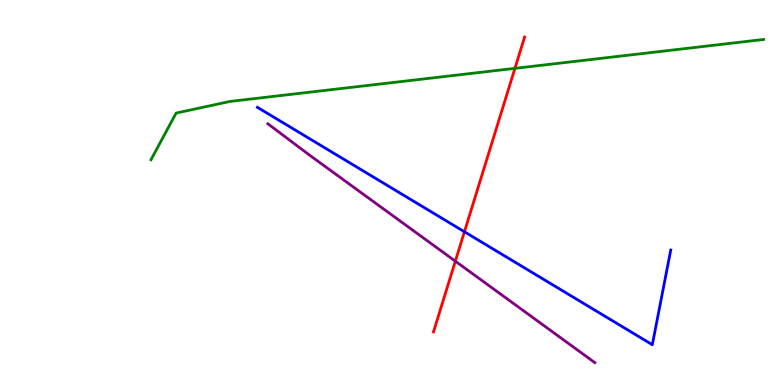[{'lines': ['blue', 'red'], 'intersections': [{'x': 5.99, 'y': 3.98}]}, {'lines': ['green', 'red'], 'intersections': [{'x': 6.64, 'y': 8.22}]}, {'lines': ['purple', 'red'], 'intersections': [{'x': 5.88, 'y': 3.22}]}, {'lines': ['blue', 'green'], 'intersections': []}, {'lines': ['blue', 'purple'], 'intersections': []}, {'lines': ['green', 'purple'], 'intersections': []}]